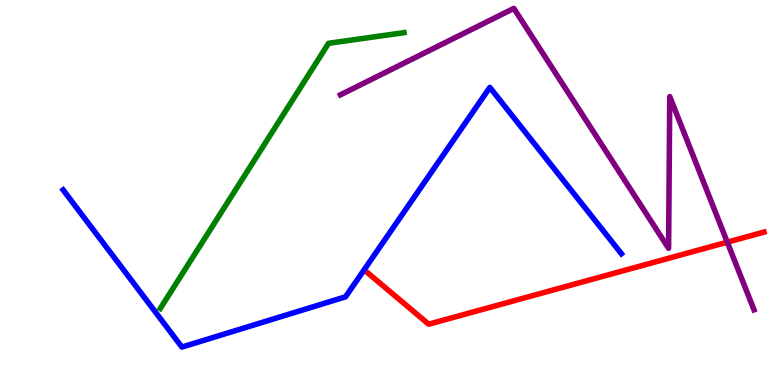[{'lines': ['blue', 'red'], 'intersections': []}, {'lines': ['green', 'red'], 'intersections': []}, {'lines': ['purple', 'red'], 'intersections': [{'x': 9.38, 'y': 3.71}]}, {'lines': ['blue', 'green'], 'intersections': []}, {'lines': ['blue', 'purple'], 'intersections': []}, {'lines': ['green', 'purple'], 'intersections': []}]